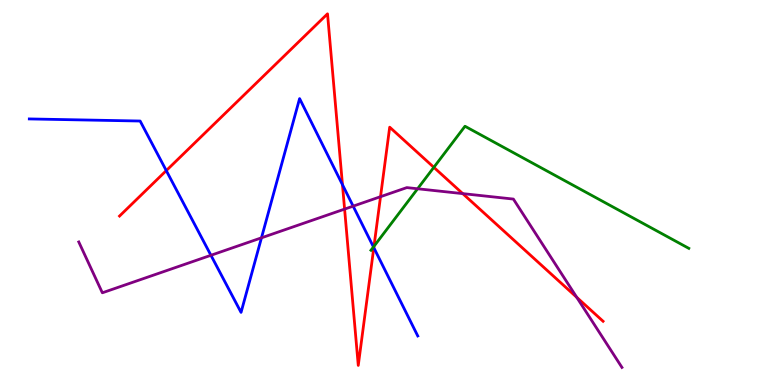[{'lines': ['blue', 'red'], 'intersections': [{'x': 2.15, 'y': 5.57}, {'x': 4.42, 'y': 5.2}, {'x': 4.82, 'y': 3.57}]}, {'lines': ['green', 'red'], 'intersections': [{'x': 4.83, 'y': 3.6}, {'x': 5.6, 'y': 5.65}]}, {'lines': ['purple', 'red'], 'intersections': [{'x': 4.45, 'y': 4.57}, {'x': 4.91, 'y': 4.89}, {'x': 5.97, 'y': 4.97}, {'x': 7.44, 'y': 2.28}]}, {'lines': ['blue', 'green'], 'intersections': [{'x': 4.82, 'y': 3.59}]}, {'lines': ['blue', 'purple'], 'intersections': [{'x': 2.72, 'y': 3.37}, {'x': 3.37, 'y': 3.82}, {'x': 4.56, 'y': 4.65}]}, {'lines': ['green', 'purple'], 'intersections': [{'x': 5.39, 'y': 5.1}]}]